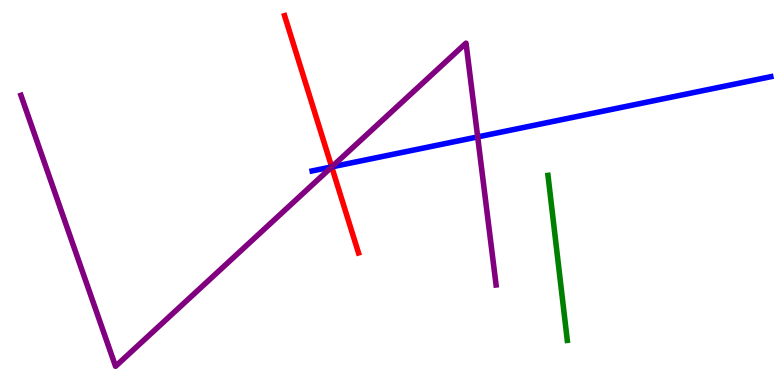[{'lines': ['blue', 'red'], 'intersections': [{'x': 4.28, 'y': 5.66}]}, {'lines': ['green', 'red'], 'intersections': []}, {'lines': ['purple', 'red'], 'intersections': [{'x': 4.28, 'y': 5.66}]}, {'lines': ['blue', 'green'], 'intersections': []}, {'lines': ['blue', 'purple'], 'intersections': [{'x': 4.28, 'y': 5.67}, {'x': 6.16, 'y': 6.44}]}, {'lines': ['green', 'purple'], 'intersections': []}]